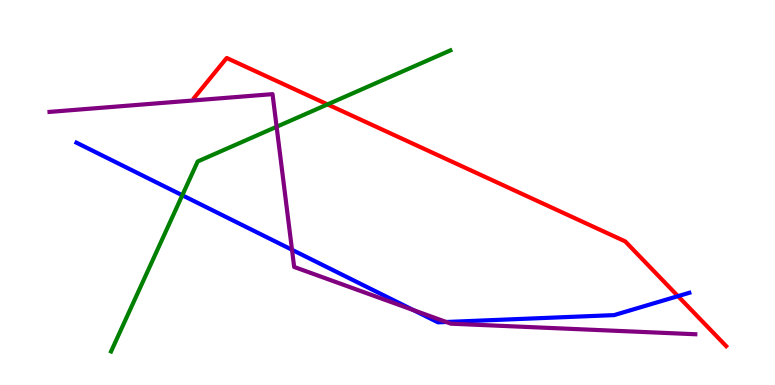[{'lines': ['blue', 'red'], 'intersections': [{'x': 8.75, 'y': 2.31}]}, {'lines': ['green', 'red'], 'intersections': [{'x': 4.23, 'y': 7.29}]}, {'lines': ['purple', 'red'], 'intersections': []}, {'lines': ['blue', 'green'], 'intersections': [{'x': 2.35, 'y': 4.93}]}, {'lines': ['blue', 'purple'], 'intersections': [{'x': 3.77, 'y': 3.51}, {'x': 5.33, 'y': 1.95}, {'x': 5.76, 'y': 1.64}]}, {'lines': ['green', 'purple'], 'intersections': [{'x': 3.57, 'y': 6.71}]}]